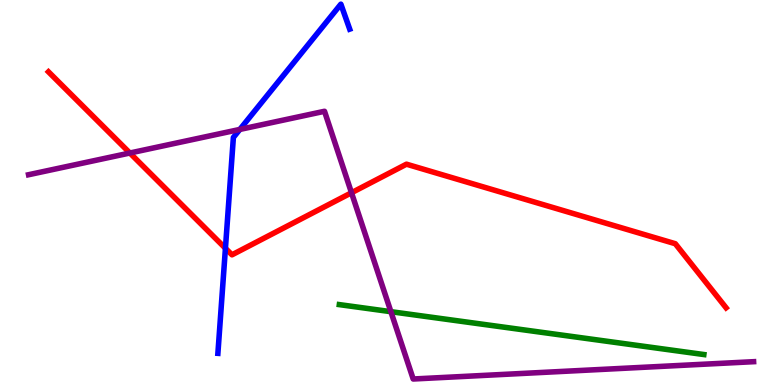[{'lines': ['blue', 'red'], 'intersections': [{'x': 2.91, 'y': 3.55}]}, {'lines': ['green', 'red'], 'intersections': []}, {'lines': ['purple', 'red'], 'intersections': [{'x': 1.68, 'y': 6.03}, {'x': 4.54, 'y': 4.99}]}, {'lines': ['blue', 'green'], 'intersections': []}, {'lines': ['blue', 'purple'], 'intersections': [{'x': 3.09, 'y': 6.64}]}, {'lines': ['green', 'purple'], 'intersections': [{'x': 5.04, 'y': 1.9}]}]